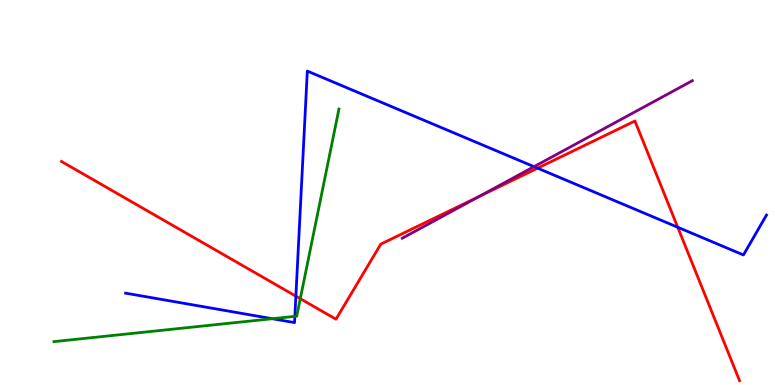[{'lines': ['blue', 'red'], 'intersections': [{'x': 3.82, 'y': 2.31}, {'x': 6.94, 'y': 5.63}, {'x': 8.74, 'y': 4.1}]}, {'lines': ['green', 'red'], 'intersections': [{'x': 3.87, 'y': 2.24}]}, {'lines': ['purple', 'red'], 'intersections': [{'x': 6.18, 'y': 4.9}]}, {'lines': ['blue', 'green'], 'intersections': [{'x': 3.51, 'y': 1.72}, {'x': 3.8, 'y': 1.78}]}, {'lines': ['blue', 'purple'], 'intersections': [{'x': 6.89, 'y': 5.67}]}, {'lines': ['green', 'purple'], 'intersections': []}]